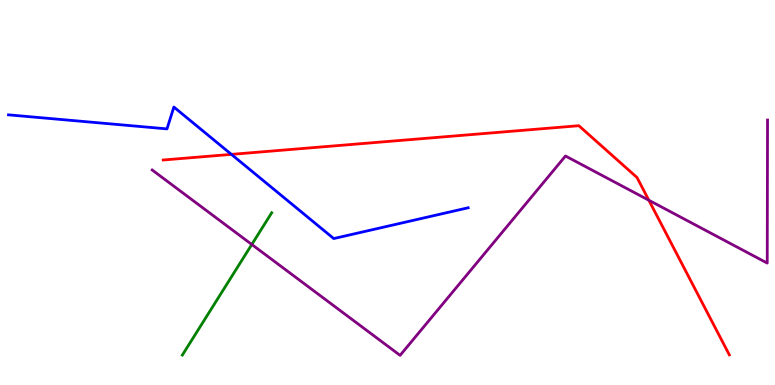[{'lines': ['blue', 'red'], 'intersections': [{'x': 2.99, 'y': 5.99}]}, {'lines': ['green', 'red'], 'intersections': []}, {'lines': ['purple', 'red'], 'intersections': [{'x': 8.37, 'y': 4.8}]}, {'lines': ['blue', 'green'], 'intersections': []}, {'lines': ['blue', 'purple'], 'intersections': []}, {'lines': ['green', 'purple'], 'intersections': [{'x': 3.25, 'y': 3.65}]}]